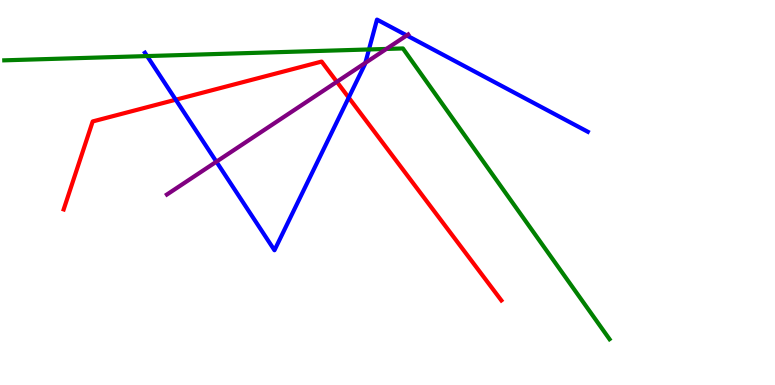[{'lines': ['blue', 'red'], 'intersections': [{'x': 2.27, 'y': 7.41}, {'x': 4.5, 'y': 7.47}]}, {'lines': ['green', 'red'], 'intersections': []}, {'lines': ['purple', 'red'], 'intersections': [{'x': 4.35, 'y': 7.88}]}, {'lines': ['blue', 'green'], 'intersections': [{'x': 1.9, 'y': 8.54}, {'x': 4.76, 'y': 8.72}]}, {'lines': ['blue', 'purple'], 'intersections': [{'x': 2.79, 'y': 5.8}, {'x': 4.71, 'y': 8.37}, {'x': 5.25, 'y': 9.08}]}, {'lines': ['green', 'purple'], 'intersections': [{'x': 4.99, 'y': 8.73}]}]